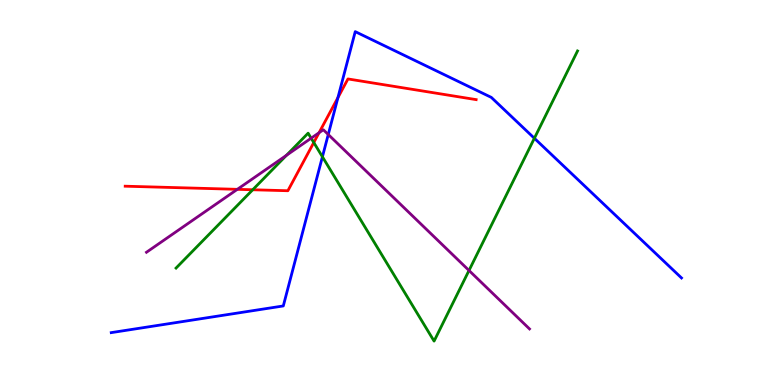[{'lines': ['blue', 'red'], 'intersections': [{'x': 4.36, 'y': 7.47}]}, {'lines': ['green', 'red'], 'intersections': [{'x': 3.26, 'y': 5.07}, {'x': 4.05, 'y': 6.3}]}, {'lines': ['purple', 'red'], 'intersections': [{'x': 3.06, 'y': 5.08}, {'x': 4.12, 'y': 6.55}]}, {'lines': ['blue', 'green'], 'intersections': [{'x': 4.16, 'y': 5.93}, {'x': 6.9, 'y': 6.41}]}, {'lines': ['blue', 'purple'], 'intersections': [{'x': 4.24, 'y': 6.51}]}, {'lines': ['green', 'purple'], 'intersections': [{'x': 3.7, 'y': 5.97}, {'x': 4.01, 'y': 6.41}, {'x': 6.05, 'y': 2.97}]}]